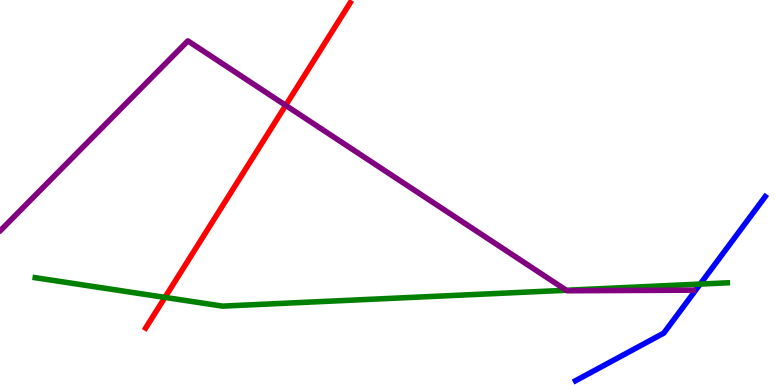[{'lines': ['blue', 'red'], 'intersections': []}, {'lines': ['green', 'red'], 'intersections': [{'x': 2.13, 'y': 2.28}]}, {'lines': ['purple', 'red'], 'intersections': [{'x': 3.69, 'y': 7.26}]}, {'lines': ['blue', 'green'], 'intersections': [{'x': 9.03, 'y': 2.62}]}, {'lines': ['blue', 'purple'], 'intersections': []}, {'lines': ['green', 'purple'], 'intersections': [{'x': 7.31, 'y': 2.46}]}]